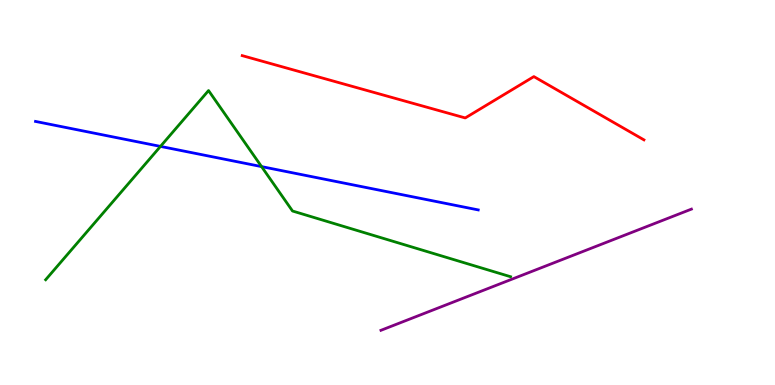[{'lines': ['blue', 'red'], 'intersections': []}, {'lines': ['green', 'red'], 'intersections': []}, {'lines': ['purple', 'red'], 'intersections': []}, {'lines': ['blue', 'green'], 'intersections': [{'x': 2.07, 'y': 6.2}, {'x': 3.37, 'y': 5.67}]}, {'lines': ['blue', 'purple'], 'intersections': []}, {'lines': ['green', 'purple'], 'intersections': []}]